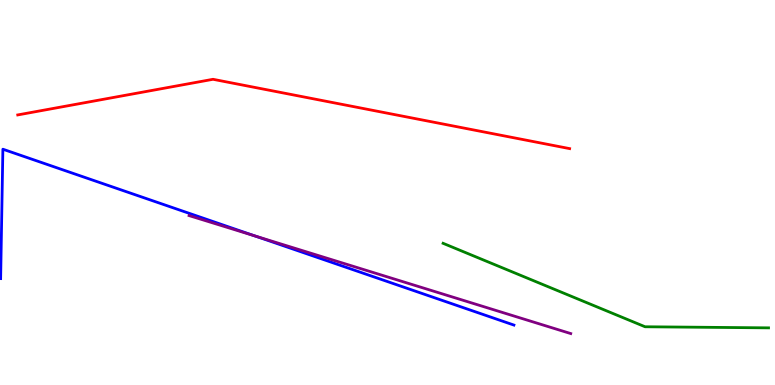[{'lines': ['blue', 'red'], 'intersections': []}, {'lines': ['green', 'red'], 'intersections': []}, {'lines': ['purple', 'red'], 'intersections': []}, {'lines': ['blue', 'green'], 'intersections': []}, {'lines': ['blue', 'purple'], 'intersections': [{'x': 3.29, 'y': 3.87}]}, {'lines': ['green', 'purple'], 'intersections': []}]